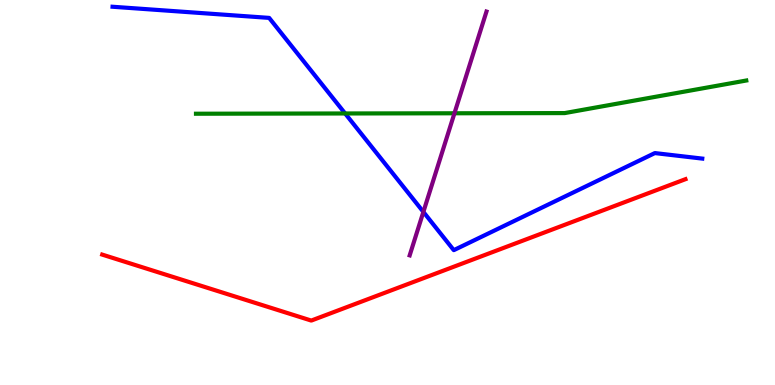[{'lines': ['blue', 'red'], 'intersections': []}, {'lines': ['green', 'red'], 'intersections': []}, {'lines': ['purple', 'red'], 'intersections': []}, {'lines': ['blue', 'green'], 'intersections': [{'x': 4.45, 'y': 7.05}]}, {'lines': ['blue', 'purple'], 'intersections': [{'x': 5.46, 'y': 4.5}]}, {'lines': ['green', 'purple'], 'intersections': [{'x': 5.86, 'y': 7.06}]}]